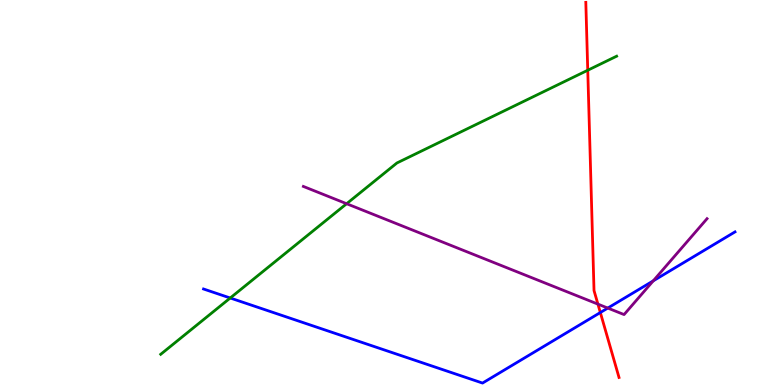[{'lines': ['blue', 'red'], 'intersections': [{'x': 7.75, 'y': 1.88}]}, {'lines': ['green', 'red'], 'intersections': [{'x': 7.58, 'y': 8.18}]}, {'lines': ['purple', 'red'], 'intersections': [{'x': 7.72, 'y': 2.1}]}, {'lines': ['blue', 'green'], 'intersections': [{'x': 2.97, 'y': 2.26}]}, {'lines': ['blue', 'purple'], 'intersections': [{'x': 7.84, 'y': 2.0}, {'x': 8.43, 'y': 2.71}]}, {'lines': ['green', 'purple'], 'intersections': [{'x': 4.47, 'y': 4.71}]}]